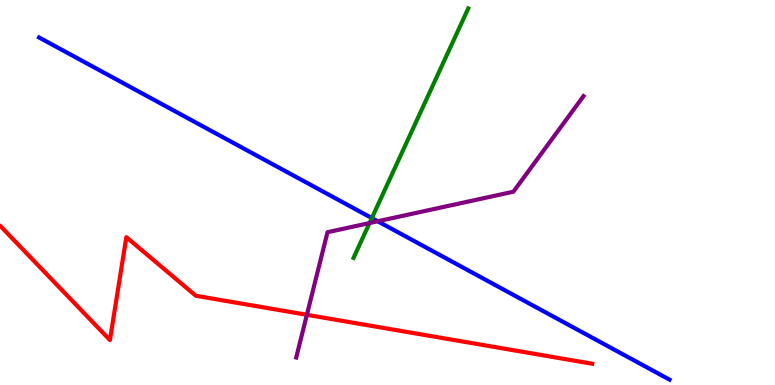[{'lines': ['blue', 'red'], 'intersections': []}, {'lines': ['green', 'red'], 'intersections': []}, {'lines': ['purple', 'red'], 'intersections': [{'x': 3.96, 'y': 1.82}]}, {'lines': ['blue', 'green'], 'intersections': [{'x': 4.8, 'y': 4.34}]}, {'lines': ['blue', 'purple'], 'intersections': [{'x': 4.87, 'y': 4.25}]}, {'lines': ['green', 'purple'], 'intersections': [{'x': 4.77, 'y': 4.21}]}]